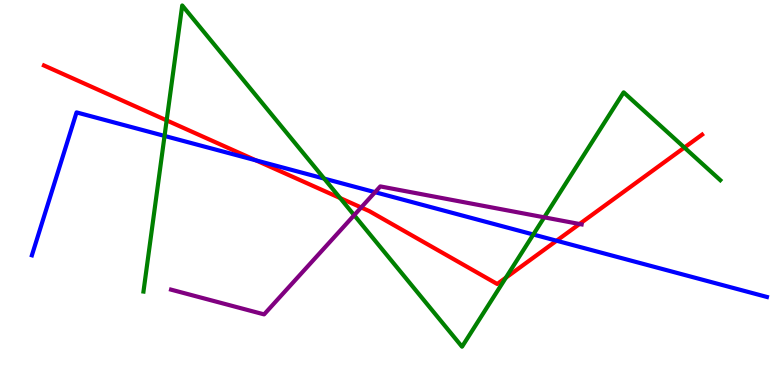[{'lines': ['blue', 'red'], 'intersections': [{'x': 3.3, 'y': 5.84}, {'x': 7.18, 'y': 3.75}]}, {'lines': ['green', 'red'], 'intersections': [{'x': 2.15, 'y': 6.87}, {'x': 4.39, 'y': 4.86}, {'x': 6.53, 'y': 2.79}, {'x': 8.83, 'y': 6.17}]}, {'lines': ['purple', 'red'], 'intersections': [{'x': 4.66, 'y': 4.61}, {'x': 7.48, 'y': 4.18}]}, {'lines': ['blue', 'green'], 'intersections': [{'x': 2.12, 'y': 6.47}, {'x': 4.18, 'y': 5.36}, {'x': 6.88, 'y': 3.91}]}, {'lines': ['blue', 'purple'], 'intersections': [{'x': 4.84, 'y': 5.01}]}, {'lines': ['green', 'purple'], 'intersections': [{'x': 4.57, 'y': 4.41}, {'x': 7.02, 'y': 4.35}]}]